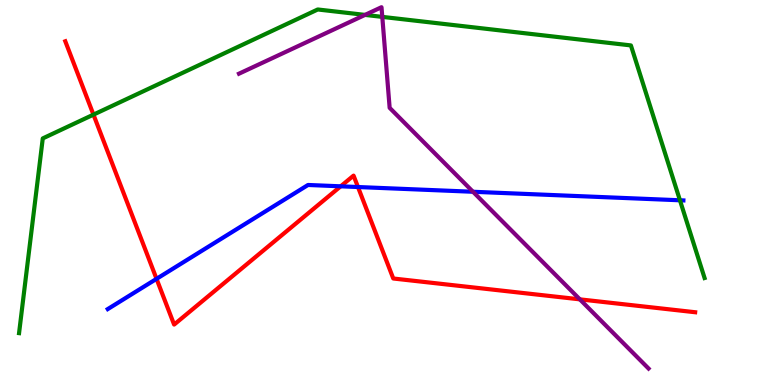[{'lines': ['blue', 'red'], 'intersections': [{'x': 2.02, 'y': 2.76}, {'x': 4.4, 'y': 5.16}, {'x': 4.62, 'y': 5.14}]}, {'lines': ['green', 'red'], 'intersections': [{'x': 1.21, 'y': 7.02}]}, {'lines': ['purple', 'red'], 'intersections': [{'x': 7.48, 'y': 2.22}]}, {'lines': ['blue', 'green'], 'intersections': [{'x': 8.77, 'y': 4.8}]}, {'lines': ['blue', 'purple'], 'intersections': [{'x': 6.1, 'y': 5.02}]}, {'lines': ['green', 'purple'], 'intersections': [{'x': 4.71, 'y': 9.61}, {'x': 4.93, 'y': 9.56}]}]